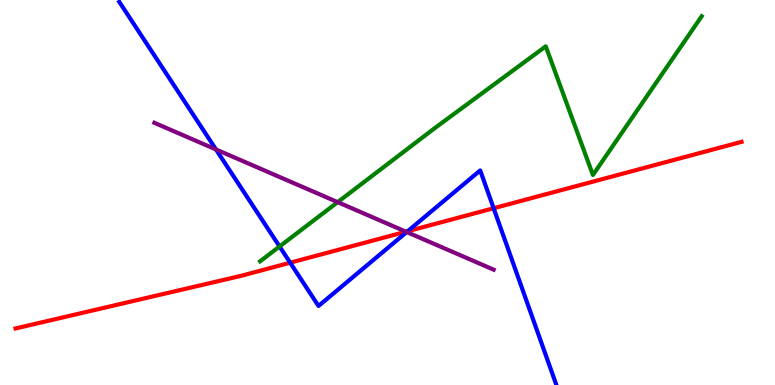[{'lines': ['blue', 'red'], 'intersections': [{'x': 3.74, 'y': 3.18}, {'x': 5.26, 'y': 3.99}, {'x': 6.37, 'y': 4.59}]}, {'lines': ['green', 'red'], 'intersections': []}, {'lines': ['purple', 'red'], 'intersections': [{'x': 5.24, 'y': 3.98}]}, {'lines': ['blue', 'green'], 'intersections': [{'x': 3.61, 'y': 3.6}]}, {'lines': ['blue', 'purple'], 'intersections': [{'x': 2.79, 'y': 6.12}, {'x': 5.25, 'y': 3.97}]}, {'lines': ['green', 'purple'], 'intersections': [{'x': 4.36, 'y': 4.75}]}]